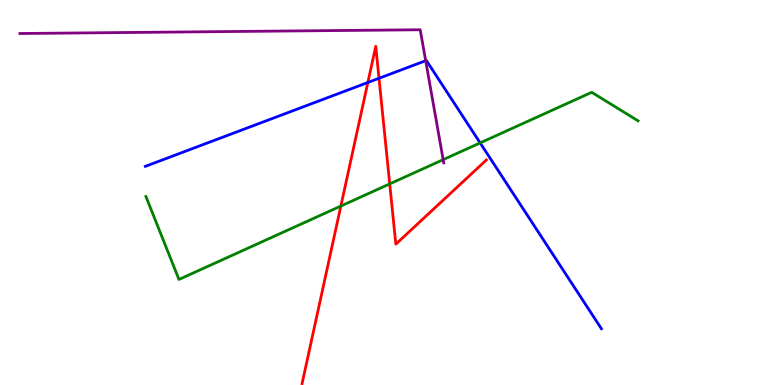[{'lines': ['blue', 'red'], 'intersections': [{'x': 4.75, 'y': 7.86}, {'x': 4.89, 'y': 7.97}]}, {'lines': ['green', 'red'], 'intersections': [{'x': 4.4, 'y': 4.65}, {'x': 5.03, 'y': 5.22}]}, {'lines': ['purple', 'red'], 'intersections': []}, {'lines': ['blue', 'green'], 'intersections': [{'x': 6.2, 'y': 6.29}]}, {'lines': ['blue', 'purple'], 'intersections': [{'x': 5.49, 'y': 8.42}]}, {'lines': ['green', 'purple'], 'intersections': [{'x': 5.72, 'y': 5.85}]}]